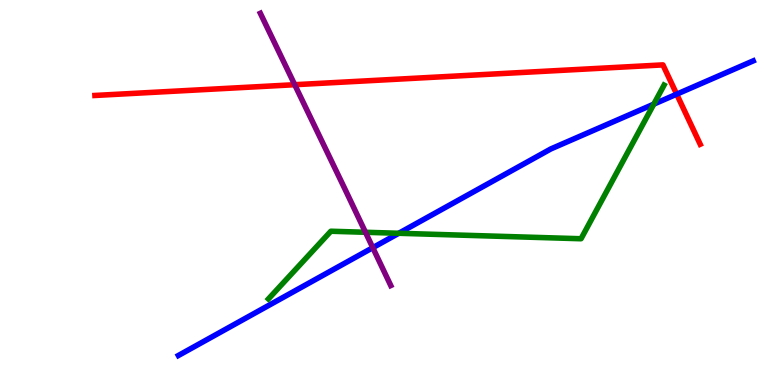[{'lines': ['blue', 'red'], 'intersections': [{'x': 8.73, 'y': 7.55}]}, {'lines': ['green', 'red'], 'intersections': []}, {'lines': ['purple', 'red'], 'intersections': [{'x': 3.8, 'y': 7.8}]}, {'lines': ['blue', 'green'], 'intersections': [{'x': 5.15, 'y': 3.94}, {'x': 8.44, 'y': 7.29}]}, {'lines': ['blue', 'purple'], 'intersections': [{'x': 4.81, 'y': 3.57}]}, {'lines': ['green', 'purple'], 'intersections': [{'x': 4.72, 'y': 3.97}]}]